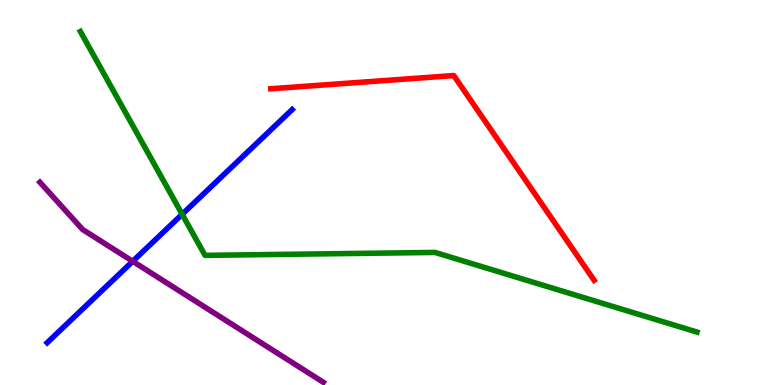[{'lines': ['blue', 'red'], 'intersections': []}, {'lines': ['green', 'red'], 'intersections': []}, {'lines': ['purple', 'red'], 'intersections': []}, {'lines': ['blue', 'green'], 'intersections': [{'x': 2.35, 'y': 4.43}]}, {'lines': ['blue', 'purple'], 'intersections': [{'x': 1.71, 'y': 3.21}]}, {'lines': ['green', 'purple'], 'intersections': []}]